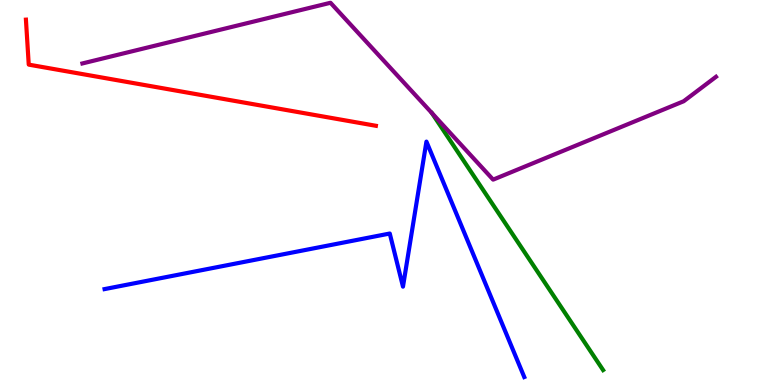[{'lines': ['blue', 'red'], 'intersections': []}, {'lines': ['green', 'red'], 'intersections': []}, {'lines': ['purple', 'red'], 'intersections': []}, {'lines': ['blue', 'green'], 'intersections': []}, {'lines': ['blue', 'purple'], 'intersections': []}, {'lines': ['green', 'purple'], 'intersections': []}]